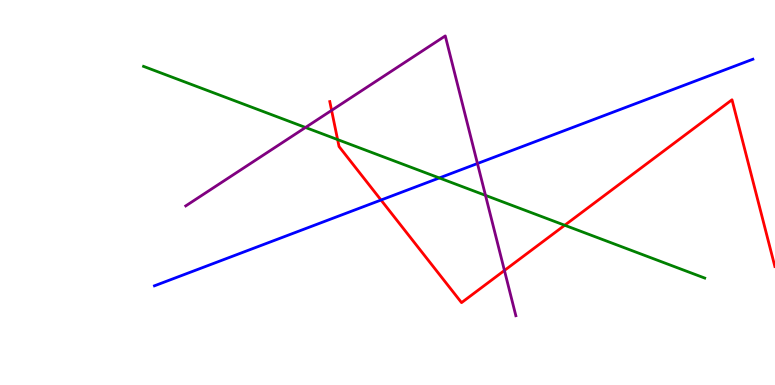[{'lines': ['blue', 'red'], 'intersections': [{'x': 4.92, 'y': 4.8}]}, {'lines': ['green', 'red'], 'intersections': [{'x': 4.36, 'y': 6.37}, {'x': 7.29, 'y': 4.15}]}, {'lines': ['purple', 'red'], 'intersections': [{'x': 4.28, 'y': 7.13}, {'x': 6.51, 'y': 2.97}]}, {'lines': ['blue', 'green'], 'intersections': [{'x': 5.67, 'y': 5.38}]}, {'lines': ['blue', 'purple'], 'intersections': [{'x': 6.16, 'y': 5.75}]}, {'lines': ['green', 'purple'], 'intersections': [{'x': 3.94, 'y': 6.69}, {'x': 6.26, 'y': 4.93}]}]